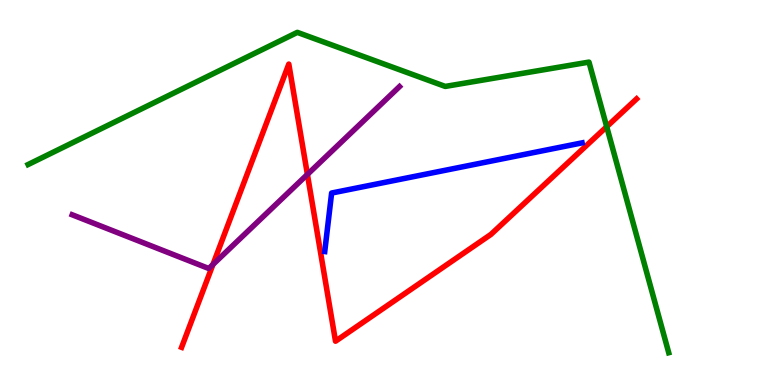[{'lines': ['blue', 'red'], 'intersections': []}, {'lines': ['green', 'red'], 'intersections': [{'x': 7.83, 'y': 6.71}]}, {'lines': ['purple', 'red'], 'intersections': [{'x': 2.75, 'y': 3.13}, {'x': 3.97, 'y': 5.47}]}, {'lines': ['blue', 'green'], 'intersections': []}, {'lines': ['blue', 'purple'], 'intersections': []}, {'lines': ['green', 'purple'], 'intersections': []}]